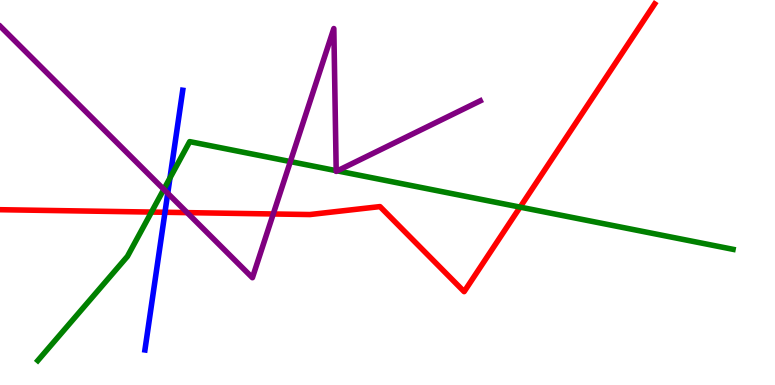[{'lines': ['blue', 'red'], 'intersections': [{'x': 2.13, 'y': 4.49}]}, {'lines': ['green', 'red'], 'intersections': [{'x': 1.95, 'y': 4.49}, {'x': 6.71, 'y': 4.62}]}, {'lines': ['purple', 'red'], 'intersections': [{'x': 2.41, 'y': 4.48}, {'x': 3.53, 'y': 4.44}]}, {'lines': ['blue', 'green'], 'intersections': [{'x': 2.19, 'y': 5.38}]}, {'lines': ['blue', 'purple'], 'intersections': [{'x': 2.16, 'y': 4.98}]}, {'lines': ['green', 'purple'], 'intersections': [{'x': 2.11, 'y': 5.08}, {'x': 3.75, 'y': 5.8}, {'x': 4.34, 'y': 5.57}, {'x': 4.35, 'y': 5.56}]}]